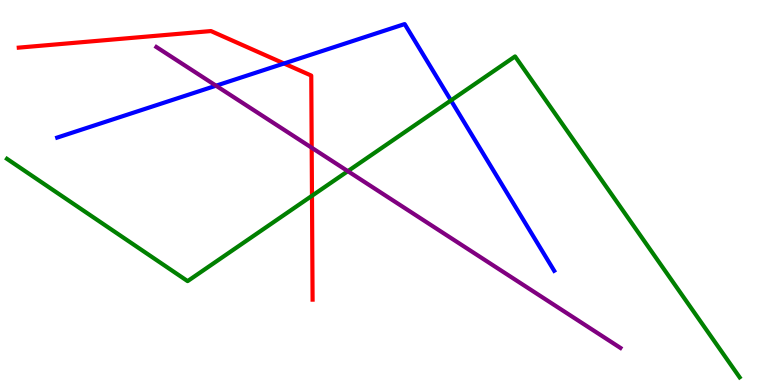[{'lines': ['blue', 'red'], 'intersections': [{'x': 3.66, 'y': 8.35}]}, {'lines': ['green', 'red'], 'intersections': [{'x': 4.03, 'y': 4.91}]}, {'lines': ['purple', 'red'], 'intersections': [{'x': 4.02, 'y': 6.16}]}, {'lines': ['blue', 'green'], 'intersections': [{'x': 5.82, 'y': 7.39}]}, {'lines': ['blue', 'purple'], 'intersections': [{'x': 2.79, 'y': 7.77}]}, {'lines': ['green', 'purple'], 'intersections': [{'x': 4.49, 'y': 5.55}]}]